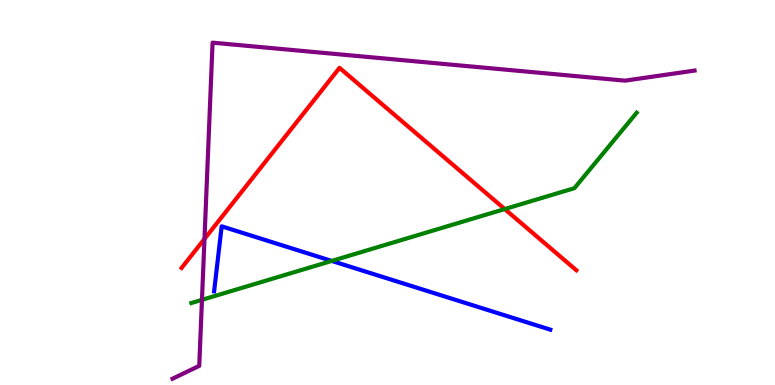[{'lines': ['blue', 'red'], 'intersections': []}, {'lines': ['green', 'red'], 'intersections': [{'x': 6.51, 'y': 4.57}]}, {'lines': ['purple', 'red'], 'intersections': [{'x': 2.64, 'y': 3.79}]}, {'lines': ['blue', 'green'], 'intersections': [{'x': 4.28, 'y': 3.22}]}, {'lines': ['blue', 'purple'], 'intersections': []}, {'lines': ['green', 'purple'], 'intersections': [{'x': 2.61, 'y': 2.21}]}]